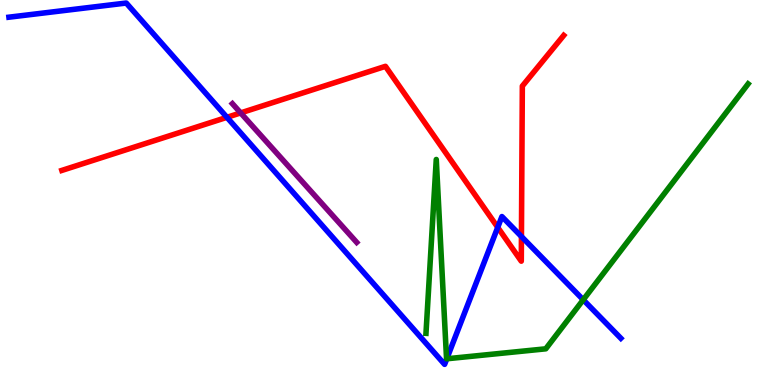[{'lines': ['blue', 'red'], 'intersections': [{'x': 2.93, 'y': 6.95}, {'x': 6.42, 'y': 4.09}, {'x': 6.73, 'y': 3.86}]}, {'lines': ['green', 'red'], 'intersections': []}, {'lines': ['purple', 'red'], 'intersections': [{'x': 3.11, 'y': 7.07}]}, {'lines': ['blue', 'green'], 'intersections': [{'x': 5.76, 'y': 0.681}, {'x': 7.53, 'y': 2.21}]}, {'lines': ['blue', 'purple'], 'intersections': []}, {'lines': ['green', 'purple'], 'intersections': []}]